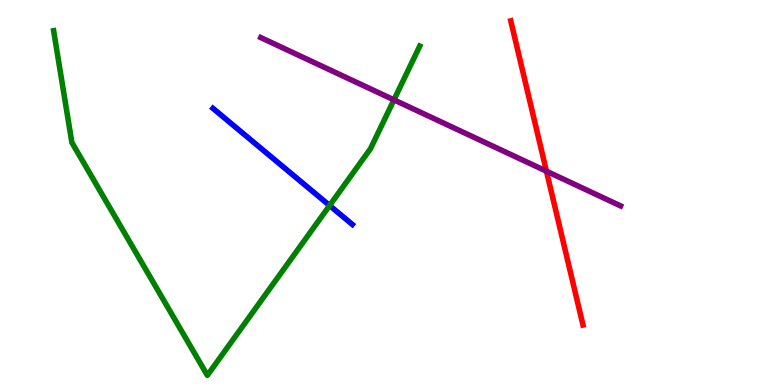[{'lines': ['blue', 'red'], 'intersections': []}, {'lines': ['green', 'red'], 'intersections': []}, {'lines': ['purple', 'red'], 'intersections': [{'x': 7.05, 'y': 5.55}]}, {'lines': ['blue', 'green'], 'intersections': [{'x': 4.25, 'y': 4.66}]}, {'lines': ['blue', 'purple'], 'intersections': []}, {'lines': ['green', 'purple'], 'intersections': [{'x': 5.08, 'y': 7.41}]}]